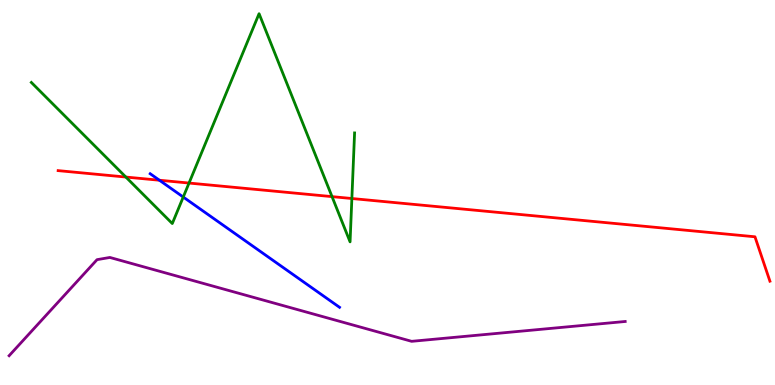[{'lines': ['blue', 'red'], 'intersections': [{'x': 2.06, 'y': 5.32}]}, {'lines': ['green', 'red'], 'intersections': [{'x': 1.62, 'y': 5.4}, {'x': 2.44, 'y': 5.25}, {'x': 4.28, 'y': 4.89}, {'x': 4.54, 'y': 4.84}]}, {'lines': ['purple', 'red'], 'intersections': []}, {'lines': ['blue', 'green'], 'intersections': [{'x': 2.36, 'y': 4.88}]}, {'lines': ['blue', 'purple'], 'intersections': []}, {'lines': ['green', 'purple'], 'intersections': []}]